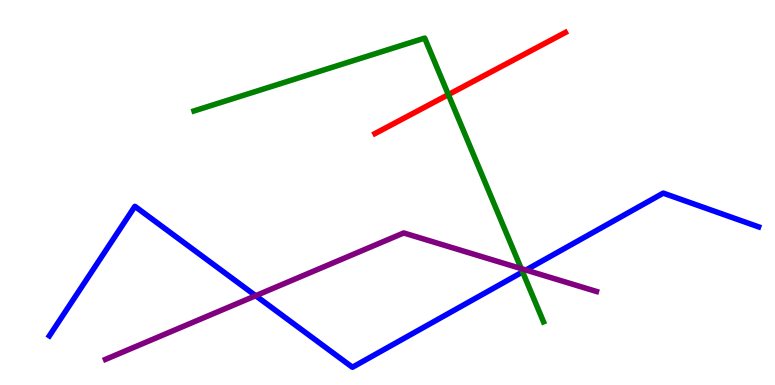[{'lines': ['blue', 'red'], 'intersections': []}, {'lines': ['green', 'red'], 'intersections': [{'x': 5.79, 'y': 7.54}]}, {'lines': ['purple', 'red'], 'intersections': []}, {'lines': ['blue', 'green'], 'intersections': [{'x': 6.74, 'y': 2.94}]}, {'lines': ['blue', 'purple'], 'intersections': [{'x': 3.3, 'y': 2.32}, {'x': 6.79, 'y': 2.99}]}, {'lines': ['green', 'purple'], 'intersections': [{'x': 6.73, 'y': 3.02}]}]